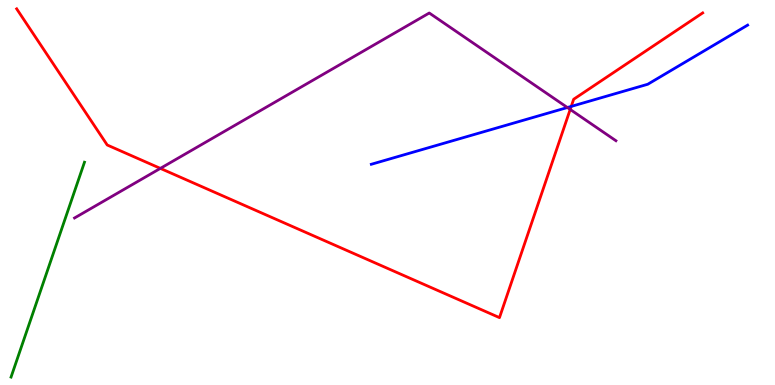[{'lines': ['blue', 'red'], 'intersections': [{'x': 7.37, 'y': 7.24}]}, {'lines': ['green', 'red'], 'intersections': []}, {'lines': ['purple', 'red'], 'intersections': [{'x': 2.07, 'y': 5.63}, {'x': 7.36, 'y': 7.16}]}, {'lines': ['blue', 'green'], 'intersections': []}, {'lines': ['blue', 'purple'], 'intersections': [{'x': 7.32, 'y': 7.21}]}, {'lines': ['green', 'purple'], 'intersections': []}]